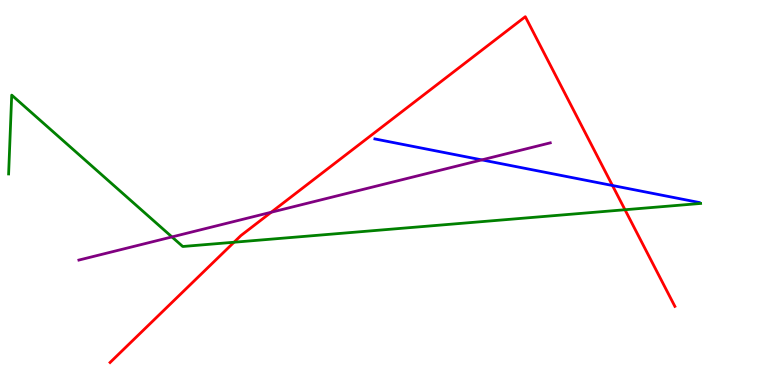[{'lines': ['blue', 'red'], 'intersections': [{'x': 7.9, 'y': 5.18}]}, {'lines': ['green', 'red'], 'intersections': [{'x': 3.02, 'y': 3.71}, {'x': 8.06, 'y': 4.55}]}, {'lines': ['purple', 'red'], 'intersections': [{'x': 3.5, 'y': 4.49}]}, {'lines': ['blue', 'green'], 'intersections': []}, {'lines': ['blue', 'purple'], 'intersections': [{'x': 6.22, 'y': 5.85}]}, {'lines': ['green', 'purple'], 'intersections': [{'x': 2.22, 'y': 3.85}]}]